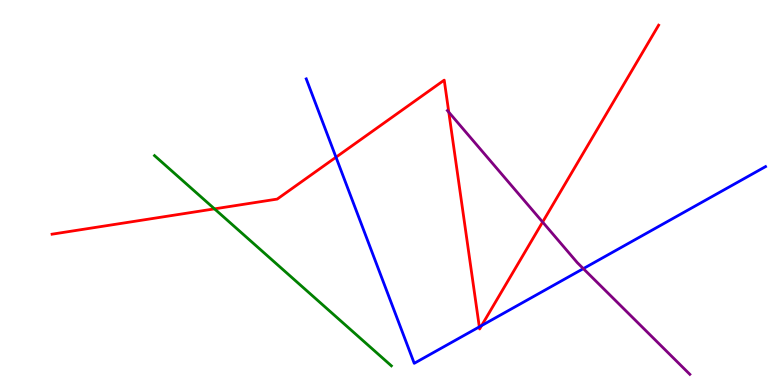[{'lines': ['blue', 'red'], 'intersections': [{'x': 4.34, 'y': 5.92}, {'x': 6.18, 'y': 1.51}, {'x': 6.21, 'y': 1.54}]}, {'lines': ['green', 'red'], 'intersections': [{'x': 2.77, 'y': 4.58}]}, {'lines': ['purple', 'red'], 'intersections': [{'x': 5.79, 'y': 7.09}, {'x': 7.0, 'y': 4.23}]}, {'lines': ['blue', 'green'], 'intersections': []}, {'lines': ['blue', 'purple'], 'intersections': [{'x': 7.53, 'y': 3.02}]}, {'lines': ['green', 'purple'], 'intersections': []}]